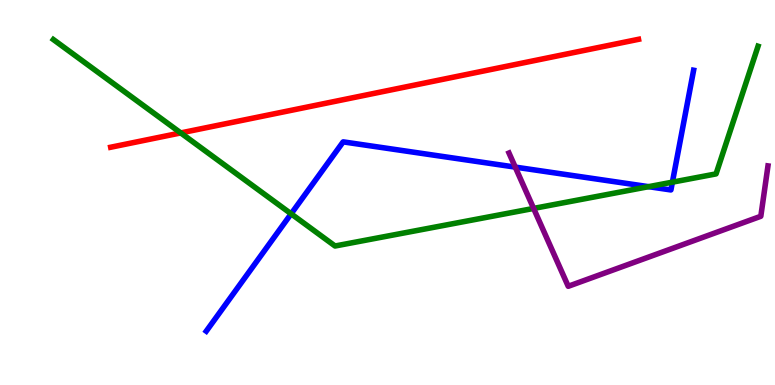[{'lines': ['blue', 'red'], 'intersections': []}, {'lines': ['green', 'red'], 'intersections': [{'x': 2.33, 'y': 6.55}]}, {'lines': ['purple', 'red'], 'intersections': []}, {'lines': ['blue', 'green'], 'intersections': [{'x': 3.76, 'y': 4.45}, {'x': 8.37, 'y': 5.15}, {'x': 8.68, 'y': 5.27}]}, {'lines': ['blue', 'purple'], 'intersections': [{'x': 6.65, 'y': 5.66}]}, {'lines': ['green', 'purple'], 'intersections': [{'x': 6.89, 'y': 4.59}]}]